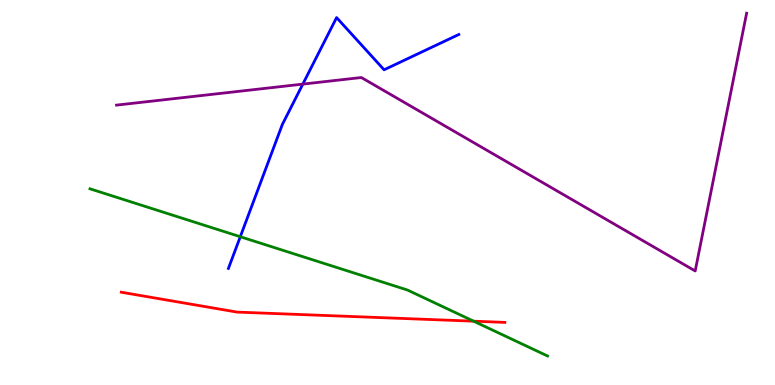[{'lines': ['blue', 'red'], 'intersections': []}, {'lines': ['green', 'red'], 'intersections': [{'x': 6.11, 'y': 1.66}]}, {'lines': ['purple', 'red'], 'intersections': []}, {'lines': ['blue', 'green'], 'intersections': [{'x': 3.1, 'y': 3.85}]}, {'lines': ['blue', 'purple'], 'intersections': [{'x': 3.91, 'y': 7.82}]}, {'lines': ['green', 'purple'], 'intersections': []}]